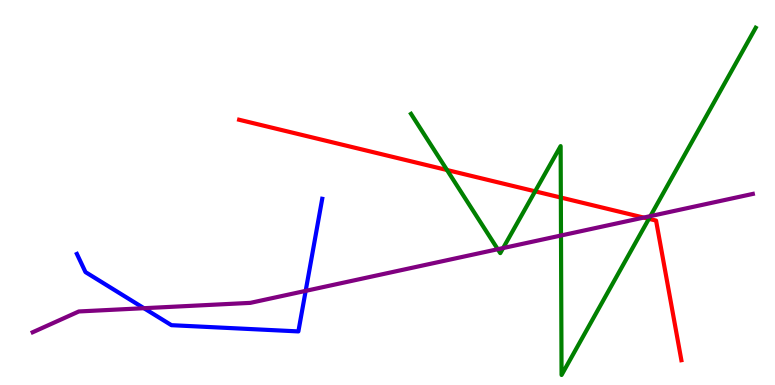[{'lines': ['blue', 'red'], 'intersections': []}, {'lines': ['green', 'red'], 'intersections': [{'x': 5.77, 'y': 5.58}, {'x': 6.9, 'y': 5.03}, {'x': 7.24, 'y': 4.87}, {'x': 8.37, 'y': 4.32}]}, {'lines': ['purple', 'red'], 'intersections': [{'x': 8.31, 'y': 4.35}]}, {'lines': ['blue', 'green'], 'intersections': []}, {'lines': ['blue', 'purple'], 'intersections': [{'x': 1.86, 'y': 1.99}, {'x': 3.94, 'y': 2.44}]}, {'lines': ['green', 'purple'], 'intersections': [{'x': 6.42, 'y': 3.53}, {'x': 6.49, 'y': 3.56}, {'x': 7.24, 'y': 3.88}, {'x': 8.39, 'y': 4.39}]}]